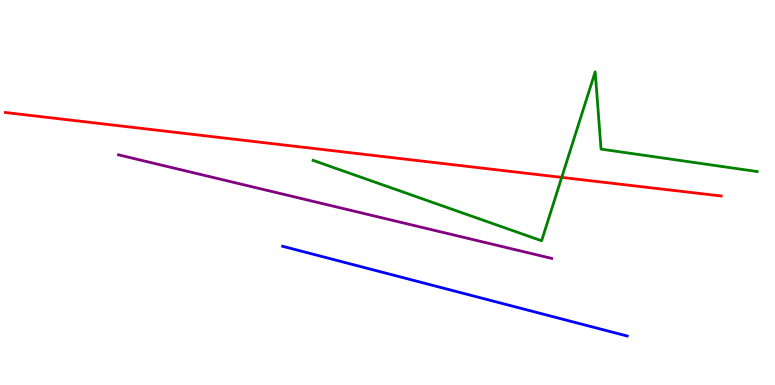[{'lines': ['blue', 'red'], 'intersections': []}, {'lines': ['green', 'red'], 'intersections': [{'x': 7.25, 'y': 5.39}]}, {'lines': ['purple', 'red'], 'intersections': []}, {'lines': ['blue', 'green'], 'intersections': []}, {'lines': ['blue', 'purple'], 'intersections': []}, {'lines': ['green', 'purple'], 'intersections': []}]